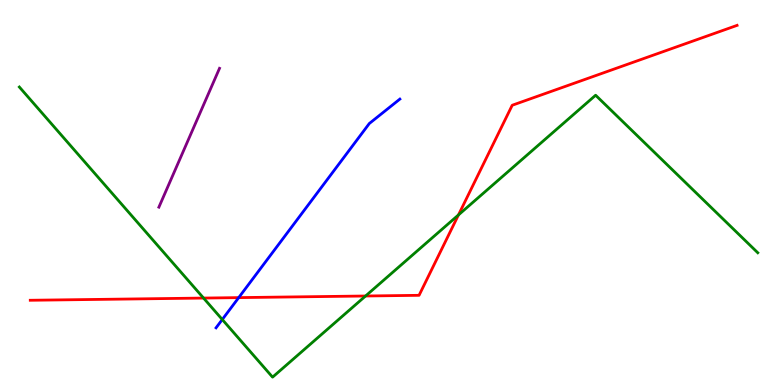[{'lines': ['blue', 'red'], 'intersections': [{'x': 3.08, 'y': 2.27}]}, {'lines': ['green', 'red'], 'intersections': [{'x': 2.63, 'y': 2.26}, {'x': 4.72, 'y': 2.31}, {'x': 5.92, 'y': 4.42}]}, {'lines': ['purple', 'red'], 'intersections': []}, {'lines': ['blue', 'green'], 'intersections': [{'x': 2.87, 'y': 1.7}]}, {'lines': ['blue', 'purple'], 'intersections': []}, {'lines': ['green', 'purple'], 'intersections': []}]